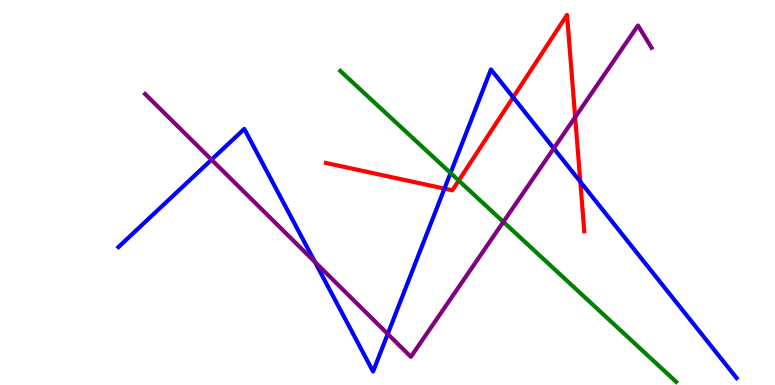[{'lines': ['blue', 'red'], 'intersections': [{'x': 5.73, 'y': 5.1}, {'x': 6.62, 'y': 7.47}, {'x': 7.49, 'y': 5.28}]}, {'lines': ['green', 'red'], 'intersections': [{'x': 5.92, 'y': 5.31}]}, {'lines': ['purple', 'red'], 'intersections': [{'x': 7.42, 'y': 6.96}]}, {'lines': ['blue', 'green'], 'intersections': [{'x': 5.81, 'y': 5.51}]}, {'lines': ['blue', 'purple'], 'intersections': [{'x': 2.73, 'y': 5.85}, {'x': 4.06, 'y': 3.2}, {'x': 5.0, 'y': 1.33}, {'x': 7.15, 'y': 6.15}]}, {'lines': ['green', 'purple'], 'intersections': [{'x': 6.5, 'y': 4.24}]}]